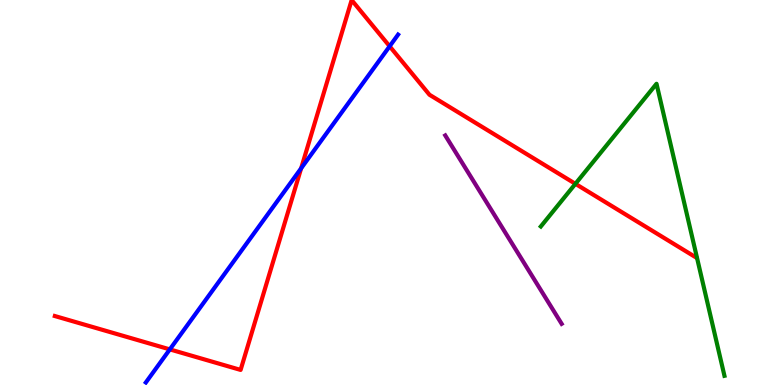[{'lines': ['blue', 'red'], 'intersections': [{'x': 2.19, 'y': 0.925}, {'x': 3.89, 'y': 5.63}, {'x': 5.03, 'y': 8.8}]}, {'lines': ['green', 'red'], 'intersections': [{'x': 7.42, 'y': 5.23}]}, {'lines': ['purple', 'red'], 'intersections': []}, {'lines': ['blue', 'green'], 'intersections': []}, {'lines': ['blue', 'purple'], 'intersections': []}, {'lines': ['green', 'purple'], 'intersections': []}]